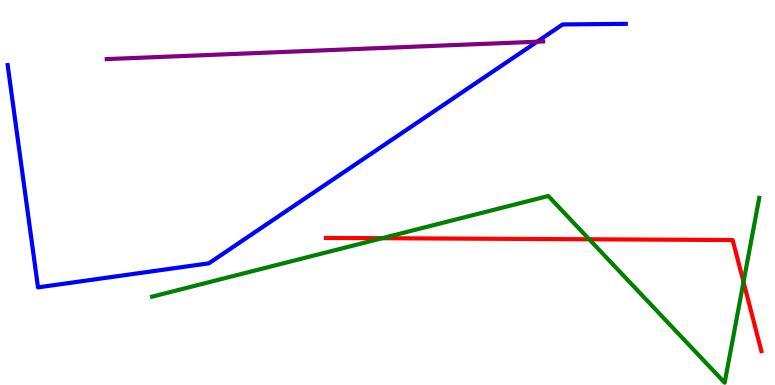[{'lines': ['blue', 'red'], 'intersections': []}, {'lines': ['green', 'red'], 'intersections': [{'x': 4.93, 'y': 3.81}, {'x': 7.6, 'y': 3.78}, {'x': 9.59, 'y': 2.68}]}, {'lines': ['purple', 'red'], 'intersections': []}, {'lines': ['blue', 'green'], 'intersections': []}, {'lines': ['blue', 'purple'], 'intersections': [{'x': 6.93, 'y': 8.92}]}, {'lines': ['green', 'purple'], 'intersections': []}]